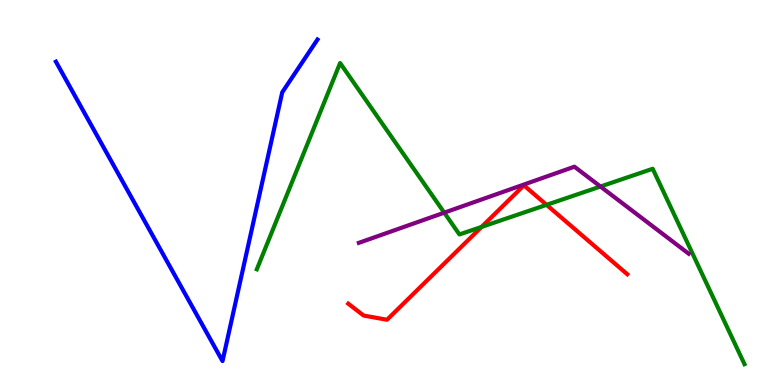[{'lines': ['blue', 'red'], 'intersections': []}, {'lines': ['green', 'red'], 'intersections': [{'x': 6.21, 'y': 4.11}, {'x': 7.05, 'y': 4.68}]}, {'lines': ['purple', 'red'], 'intersections': []}, {'lines': ['blue', 'green'], 'intersections': []}, {'lines': ['blue', 'purple'], 'intersections': []}, {'lines': ['green', 'purple'], 'intersections': [{'x': 5.73, 'y': 4.48}, {'x': 7.75, 'y': 5.15}]}]